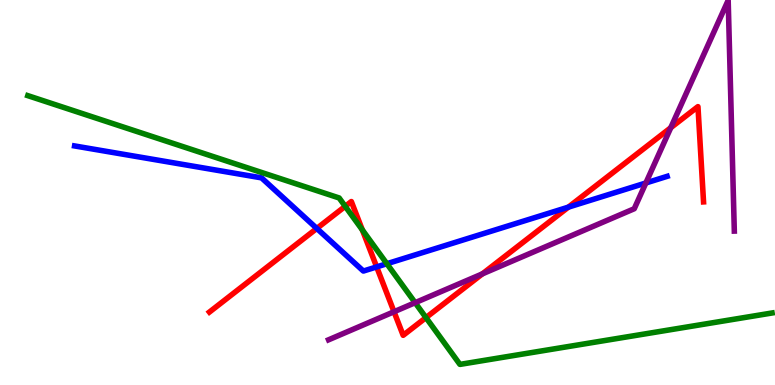[{'lines': ['blue', 'red'], 'intersections': [{'x': 4.09, 'y': 4.07}, {'x': 4.86, 'y': 3.07}, {'x': 7.33, 'y': 4.62}]}, {'lines': ['green', 'red'], 'intersections': [{'x': 4.45, 'y': 4.64}, {'x': 4.68, 'y': 4.03}, {'x': 5.5, 'y': 1.75}]}, {'lines': ['purple', 'red'], 'intersections': [{'x': 5.08, 'y': 1.9}, {'x': 6.22, 'y': 2.89}, {'x': 8.66, 'y': 6.68}]}, {'lines': ['blue', 'green'], 'intersections': [{'x': 4.99, 'y': 3.15}]}, {'lines': ['blue', 'purple'], 'intersections': [{'x': 8.33, 'y': 5.25}]}, {'lines': ['green', 'purple'], 'intersections': [{'x': 5.36, 'y': 2.14}]}]